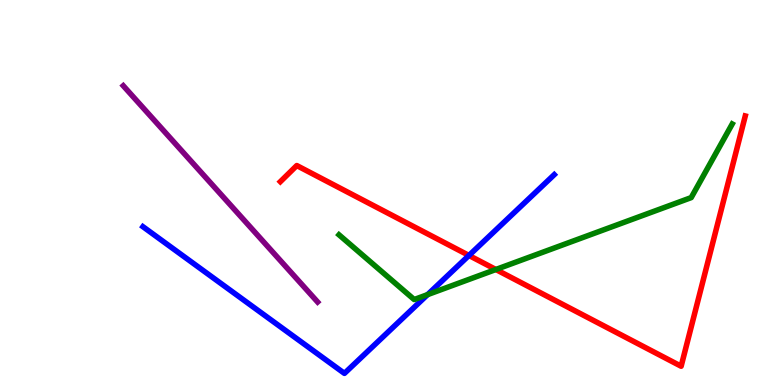[{'lines': ['blue', 'red'], 'intersections': [{'x': 6.05, 'y': 3.36}]}, {'lines': ['green', 'red'], 'intersections': [{'x': 6.4, 'y': 3.0}]}, {'lines': ['purple', 'red'], 'intersections': []}, {'lines': ['blue', 'green'], 'intersections': [{'x': 5.52, 'y': 2.35}]}, {'lines': ['blue', 'purple'], 'intersections': []}, {'lines': ['green', 'purple'], 'intersections': []}]